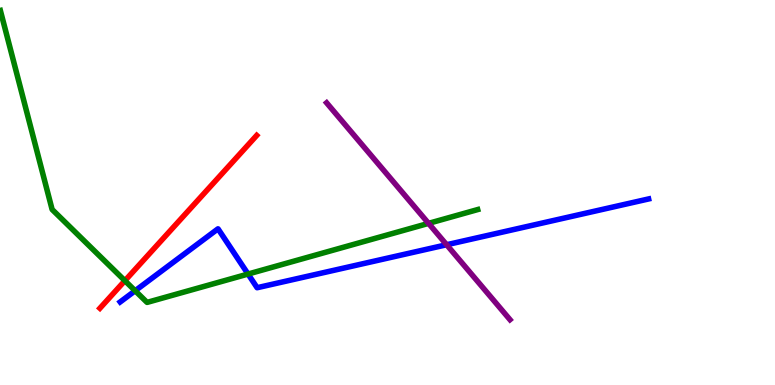[{'lines': ['blue', 'red'], 'intersections': []}, {'lines': ['green', 'red'], 'intersections': [{'x': 1.61, 'y': 2.71}]}, {'lines': ['purple', 'red'], 'intersections': []}, {'lines': ['blue', 'green'], 'intersections': [{'x': 1.74, 'y': 2.45}, {'x': 3.2, 'y': 2.88}]}, {'lines': ['blue', 'purple'], 'intersections': [{'x': 5.76, 'y': 3.64}]}, {'lines': ['green', 'purple'], 'intersections': [{'x': 5.53, 'y': 4.2}]}]